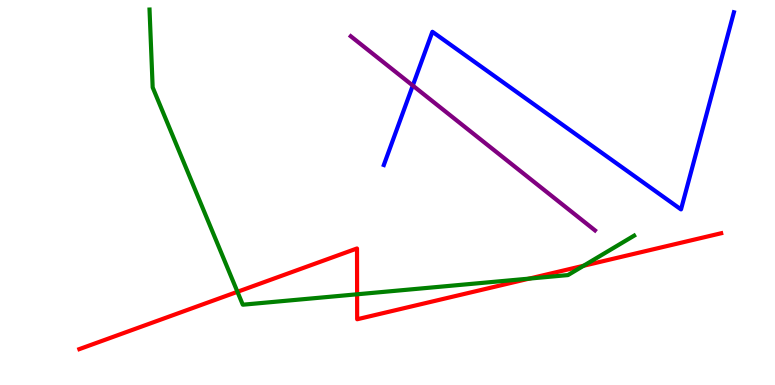[{'lines': ['blue', 'red'], 'intersections': []}, {'lines': ['green', 'red'], 'intersections': [{'x': 3.06, 'y': 2.42}, {'x': 4.61, 'y': 2.36}, {'x': 6.83, 'y': 2.76}, {'x': 7.53, 'y': 3.1}]}, {'lines': ['purple', 'red'], 'intersections': []}, {'lines': ['blue', 'green'], 'intersections': []}, {'lines': ['blue', 'purple'], 'intersections': [{'x': 5.33, 'y': 7.78}]}, {'lines': ['green', 'purple'], 'intersections': []}]